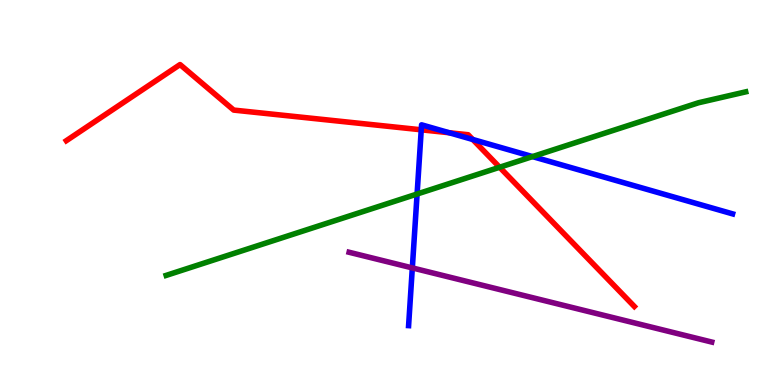[{'lines': ['blue', 'red'], 'intersections': [{'x': 5.44, 'y': 6.63}, {'x': 5.8, 'y': 6.55}, {'x': 6.1, 'y': 6.38}]}, {'lines': ['green', 'red'], 'intersections': [{'x': 6.45, 'y': 5.66}]}, {'lines': ['purple', 'red'], 'intersections': []}, {'lines': ['blue', 'green'], 'intersections': [{'x': 5.38, 'y': 4.96}, {'x': 6.87, 'y': 5.93}]}, {'lines': ['blue', 'purple'], 'intersections': [{'x': 5.32, 'y': 3.04}]}, {'lines': ['green', 'purple'], 'intersections': []}]